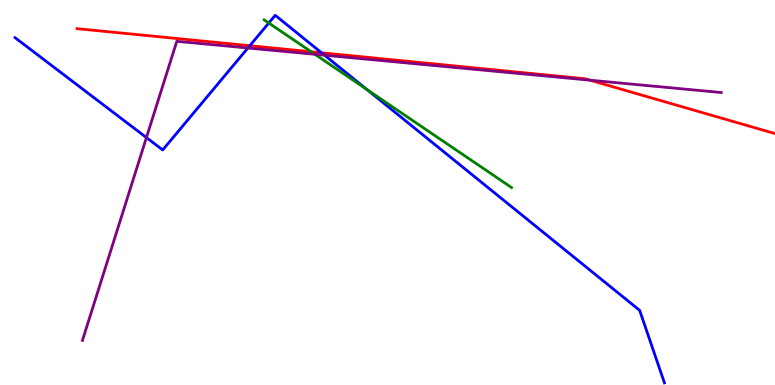[{'lines': ['blue', 'red'], 'intersections': [{'x': 3.22, 'y': 8.81}, {'x': 4.15, 'y': 8.63}]}, {'lines': ['green', 'red'], 'intersections': [{'x': 4.02, 'y': 8.66}]}, {'lines': ['purple', 'red'], 'intersections': [{'x': 7.61, 'y': 7.92}]}, {'lines': ['blue', 'green'], 'intersections': [{'x': 3.47, 'y': 9.4}, {'x': 4.73, 'y': 7.68}]}, {'lines': ['blue', 'purple'], 'intersections': [{'x': 1.89, 'y': 6.43}, {'x': 3.2, 'y': 8.75}, {'x': 4.19, 'y': 8.57}]}, {'lines': ['green', 'purple'], 'intersections': [{'x': 4.06, 'y': 8.59}]}]